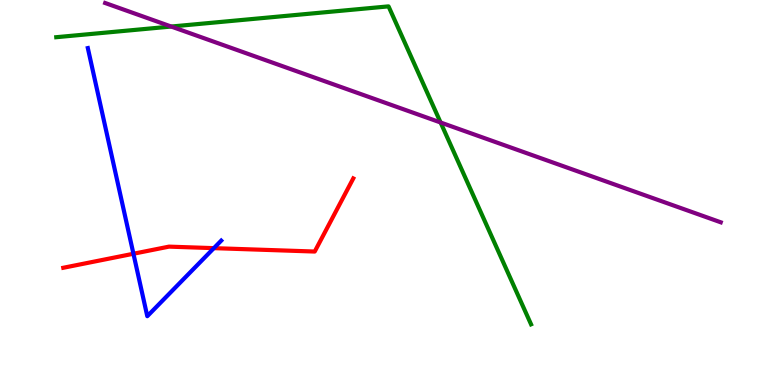[{'lines': ['blue', 'red'], 'intersections': [{'x': 1.72, 'y': 3.41}, {'x': 2.76, 'y': 3.55}]}, {'lines': ['green', 'red'], 'intersections': []}, {'lines': ['purple', 'red'], 'intersections': []}, {'lines': ['blue', 'green'], 'intersections': []}, {'lines': ['blue', 'purple'], 'intersections': []}, {'lines': ['green', 'purple'], 'intersections': [{'x': 2.21, 'y': 9.31}, {'x': 5.69, 'y': 6.82}]}]